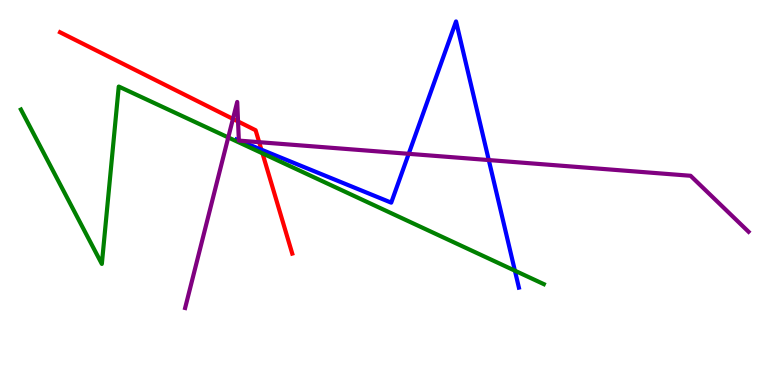[{'lines': ['blue', 'red'], 'intersections': [{'x': 3.37, 'y': 6.11}]}, {'lines': ['green', 'red'], 'intersections': [{'x': 3.39, 'y': 6.02}]}, {'lines': ['purple', 'red'], 'intersections': [{'x': 3.01, 'y': 6.91}, {'x': 3.07, 'y': 6.85}, {'x': 3.34, 'y': 6.31}]}, {'lines': ['blue', 'green'], 'intersections': [{'x': 6.64, 'y': 2.97}]}, {'lines': ['blue', 'purple'], 'intersections': [{'x': 3.08, 'y': 6.35}, {'x': 3.09, 'y': 6.35}, {'x': 5.27, 'y': 6.0}, {'x': 6.31, 'y': 5.84}]}, {'lines': ['green', 'purple'], 'intersections': [{'x': 2.95, 'y': 6.43}]}]